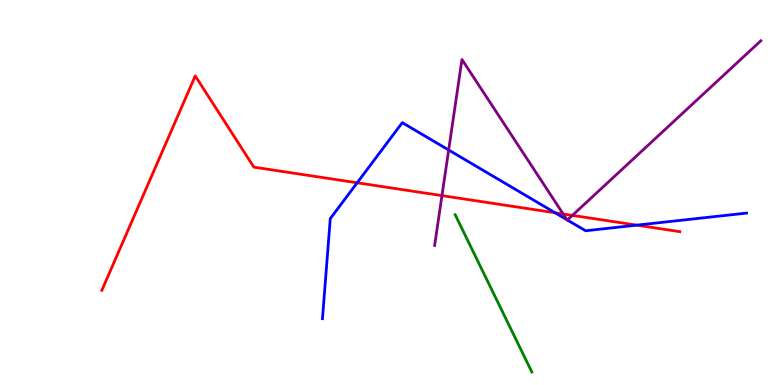[{'lines': ['blue', 'red'], 'intersections': [{'x': 4.61, 'y': 5.25}, {'x': 7.16, 'y': 4.47}, {'x': 8.22, 'y': 4.15}]}, {'lines': ['green', 'red'], 'intersections': []}, {'lines': ['purple', 'red'], 'intersections': [{'x': 5.7, 'y': 4.92}, {'x': 7.27, 'y': 4.44}, {'x': 7.39, 'y': 4.41}]}, {'lines': ['blue', 'green'], 'intersections': []}, {'lines': ['blue', 'purple'], 'intersections': [{'x': 5.79, 'y': 6.1}, {'x': 7.32, 'y': 4.29}, {'x': 7.32, 'y': 4.29}]}, {'lines': ['green', 'purple'], 'intersections': []}]